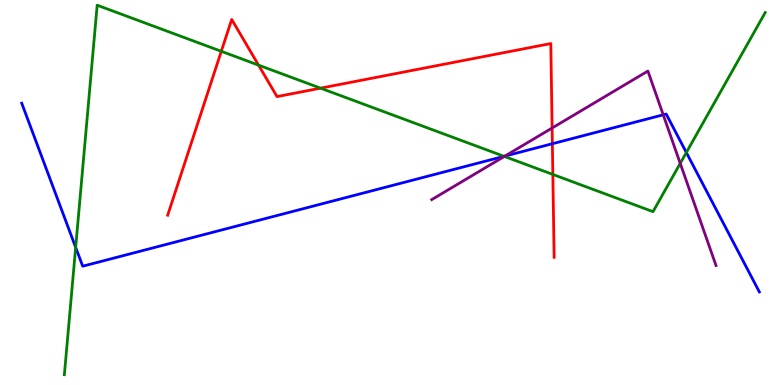[{'lines': ['blue', 'red'], 'intersections': [{'x': 7.13, 'y': 6.27}]}, {'lines': ['green', 'red'], 'intersections': [{'x': 2.86, 'y': 8.67}, {'x': 3.34, 'y': 8.31}, {'x': 4.14, 'y': 7.71}, {'x': 7.13, 'y': 5.47}]}, {'lines': ['purple', 'red'], 'intersections': [{'x': 7.12, 'y': 6.67}]}, {'lines': ['blue', 'green'], 'intersections': [{'x': 0.976, 'y': 3.57}, {'x': 6.5, 'y': 5.94}, {'x': 8.86, 'y': 6.04}]}, {'lines': ['blue', 'purple'], 'intersections': [{'x': 6.51, 'y': 5.95}, {'x': 8.56, 'y': 7.02}]}, {'lines': ['green', 'purple'], 'intersections': [{'x': 6.51, 'y': 5.94}, {'x': 8.78, 'y': 5.76}]}]